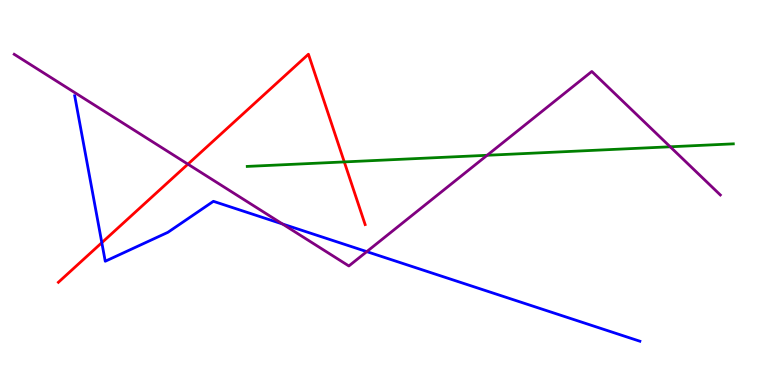[{'lines': ['blue', 'red'], 'intersections': [{'x': 1.31, 'y': 3.7}]}, {'lines': ['green', 'red'], 'intersections': [{'x': 4.44, 'y': 5.79}]}, {'lines': ['purple', 'red'], 'intersections': [{'x': 2.42, 'y': 5.74}]}, {'lines': ['blue', 'green'], 'intersections': []}, {'lines': ['blue', 'purple'], 'intersections': [{'x': 3.65, 'y': 4.18}, {'x': 4.73, 'y': 3.46}]}, {'lines': ['green', 'purple'], 'intersections': [{'x': 6.29, 'y': 5.97}, {'x': 8.65, 'y': 6.19}]}]